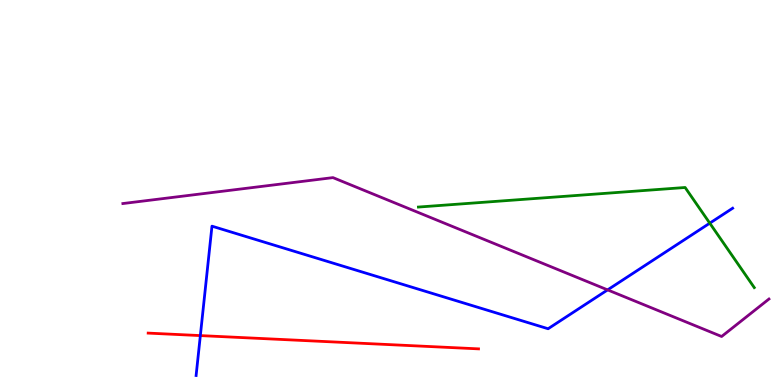[{'lines': ['blue', 'red'], 'intersections': [{'x': 2.59, 'y': 1.28}]}, {'lines': ['green', 'red'], 'intersections': []}, {'lines': ['purple', 'red'], 'intersections': []}, {'lines': ['blue', 'green'], 'intersections': [{'x': 9.16, 'y': 4.2}]}, {'lines': ['blue', 'purple'], 'intersections': [{'x': 7.84, 'y': 2.47}]}, {'lines': ['green', 'purple'], 'intersections': []}]